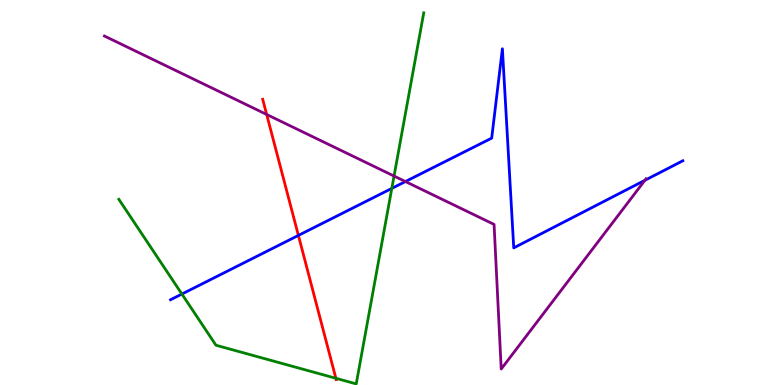[{'lines': ['blue', 'red'], 'intersections': [{'x': 3.85, 'y': 3.89}]}, {'lines': ['green', 'red'], 'intersections': [{'x': 4.33, 'y': 0.174}]}, {'lines': ['purple', 'red'], 'intersections': [{'x': 3.44, 'y': 7.03}]}, {'lines': ['blue', 'green'], 'intersections': [{'x': 2.35, 'y': 2.36}, {'x': 5.06, 'y': 5.11}]}, {'lines': ['blue', 'purple'], 'intersections': [{'x': 5.23, 'y': 5.28}, {'x': 8.32, 'y': 5.32}]}, {'lines': ['green', 'purple'], 'intersections': [{'x': 5.08, 'y': 5.43}]}]